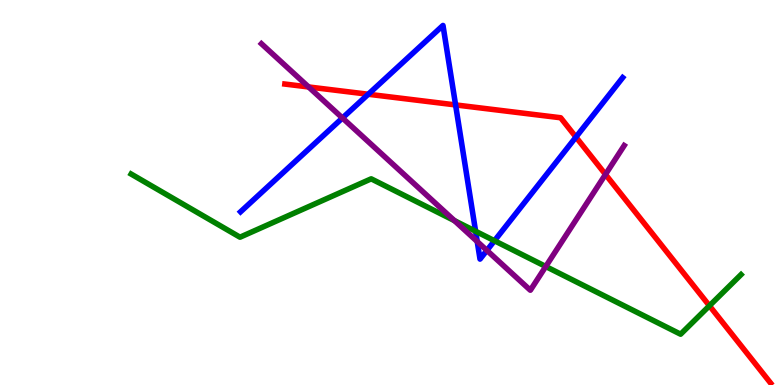[{'lines': ['blue', 'red'], 'intersections': [{'x': 4.75, 'y': 7.55}, {'x': 5.88, 'y': 7.27}, {'x': 7.43, 'y': 6.44}]}, {'lines': ['green', 'red'], 'intersections': [{'x': 9.15, 'y': 2.06}]}, {'lines': ['purple', 'red'], 'intersections': [{'x': 3.98, 'y': 7.74}, {'x': 7.81, 'y': 5.47}]}, {'lines': ['blue', 'green'], 'intersections': [{'x': 6.14, 'y': 3.99}, {'x': 6.38, 'y': 3.75}]}, {'lines': ['blue', 'purple'], 'intersections': [{'x': 4.42, 'y': 6.94}, {'x': 6.16, 'y': 3.73}, {'x': 6.28, 'y': 3.5}]}, {'lines': ['green', 'purple'], 'intersections': [{'x': 5.86, 'y': 4.27}, {'x': 7.04, 'y': 3.08}]}]